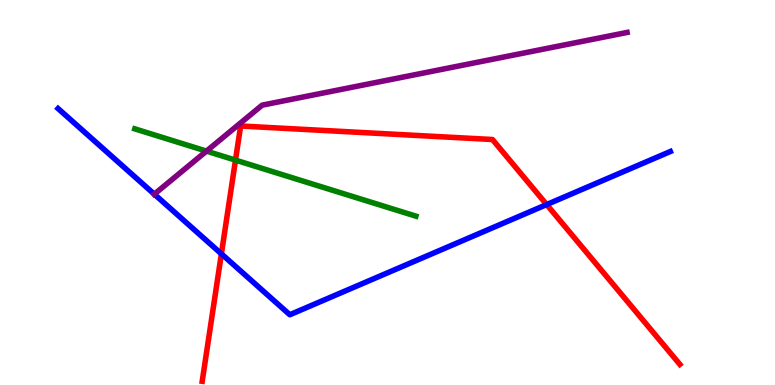[{'lines': ['blue', 'red'], 'intersections': [{'x': 2.86, 'y': 3.41}, {'x': 7.05, 'y': 4.69}]}, {'lines': ['green', 'red'], 'intersections': [{'x': 3.04, 'y': 5.84}]}, {'lines': ['purple', 'red'], 'intersections': []}, {'lines': ['blue', 'green'], 'intersections': []}, {'lines': ['blue', 'purple'], 'intersections': [{'x': 1.99, 'y': 4.96}]}, {'lines': ['green', 'purple'], 'intersections': [{'x': 2.66, 'y': 6.07}]}]